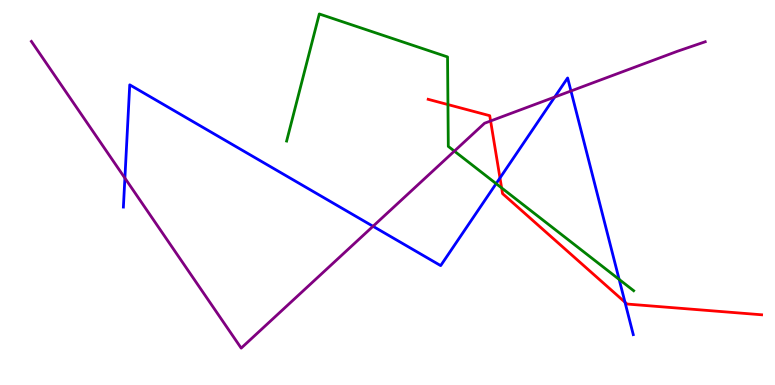[{'lines': ['blue', 'red'], 'intersections': [{'x': 6.45, 'y': 5.38}, {'x': 8.06, 'y': 2.15}]}, {'lines': ['green', 'red'], 'intersections': [{'x': 5.78, 'y': 7.28}, {'x': 6.47, 'y': 5.12}]}, {'lines': ['purple', 'red'], 'intersections': [{'x': 6.33, 'y': 6.86}]}, {'lines': ['blue', 'green'], 'intersections': [{'x': 6.4, 'y': 5.23}, {'x': 7.99, 'y': 2.74}]}, {'lines': ['blue', 'purple'], 'intersections': [{'x': 1.61, 'y': 5.37}, {'x': 4.81, 'y': 4.12}, {'x': 7.16, 'y': 7.48}, {'x': 7.37, 'y': 7.64}]}, {'lines': ['green', 'purple'], 'intersections': [{'x': 5.86, 'y': 6.07}]}]